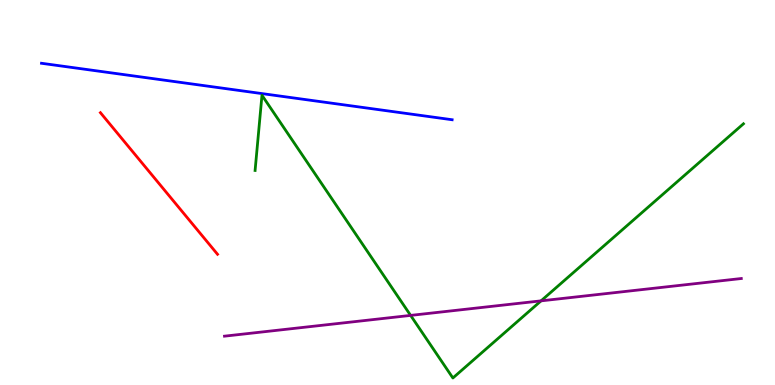[{'lines': ['blue', 'red'], 'intersections': []}, {'lines': ['green', 'red'], 'intersections': []}, {'lines': ['purple', 'red'], 'intersections': []}, {'lines': ['blue', 'green'], 'intersections': []}, {'lines': ['blue', 'purple'], 'intersections': []}, {'lines': ['green', 'purple'], 'intersections': [{'x': 5.3, 'y': 1.81}, {'x': 6.98, 'y': 2.19}]}]